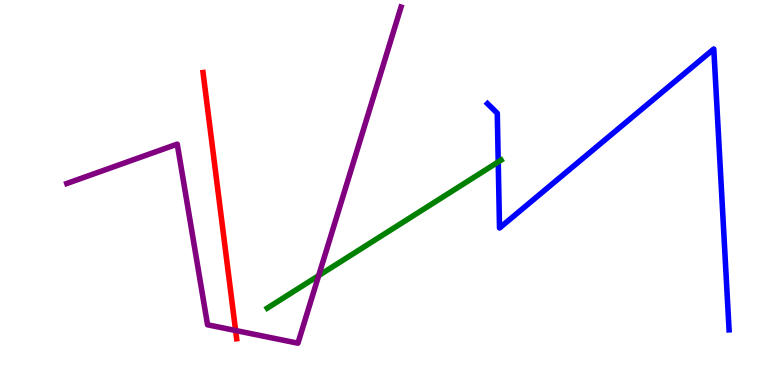[{'lines': ['blue', 'red'], 'intersections': []}, {'lines': ['green', 'red'], 'intersections': []}, {'lines': ['purple', 'red'], 'intersections': [{'x': 3.04, 'y': 1.42}]}, {'lines': ['blue', 'green'], 'intersections': [{'x': 6.43, 'y': 5.79}]}, {'lines': ['blue', 'purple'], 'intersections': []}, {'lines': ['green', 'purple'], 'intersections': [{'x': 4.11, 'y': 2.84}]}]